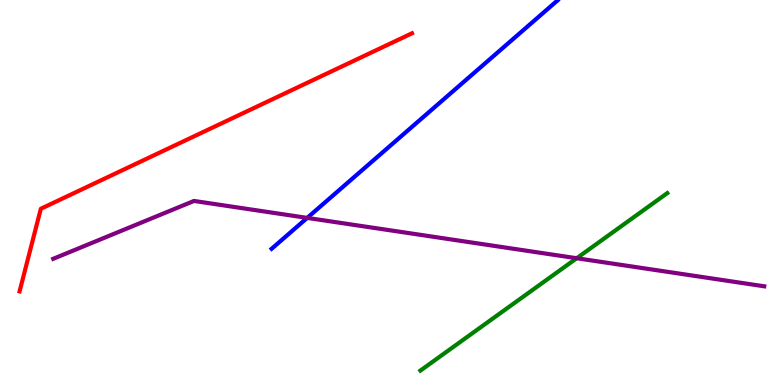[{'lines': ['blue', 'red'], 'intersections': []}, {'lines': ['green', 'red'], 'intersections': []}, {'lines': ['purple', 'red'], 'intersections': []}, {'lines': ['blue', 'green'], 'intersections': []}, {'lines': ['blue', 'purple'], 'intersections': [{'x': 3.96, 'y': 4.34}]}, {'lines': ['green', 'purple'], 'intersections': [{'x': 7.44, 'y': 3.29}]}]